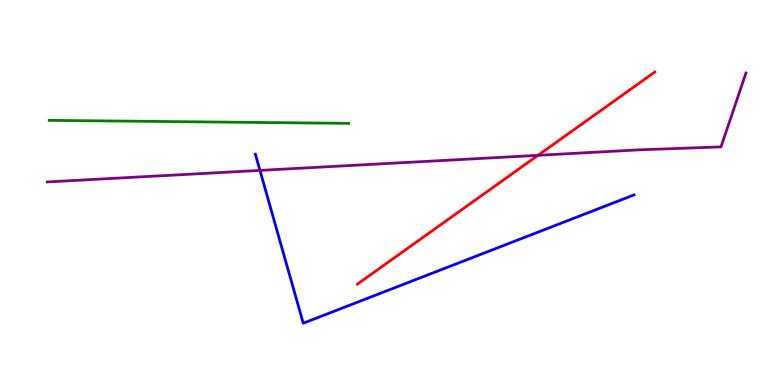[{'lines': ['blue', 'red'], 'intersections': []}, {'lines': ['green', 'red'], 'intersections': []}, {'lines': ['purple', 'red'], 'intersections': [{'x': 6.94, 'y': 5.97}]}, {'lines': ['blue', 'green'], 'intersections': []}, {'lines': ['blue', 'purple'], 'intersections': [{'x': 3.35, 'y': 5.57}]}, {'lines': ['green', 'purple'], 'intersections': []}]